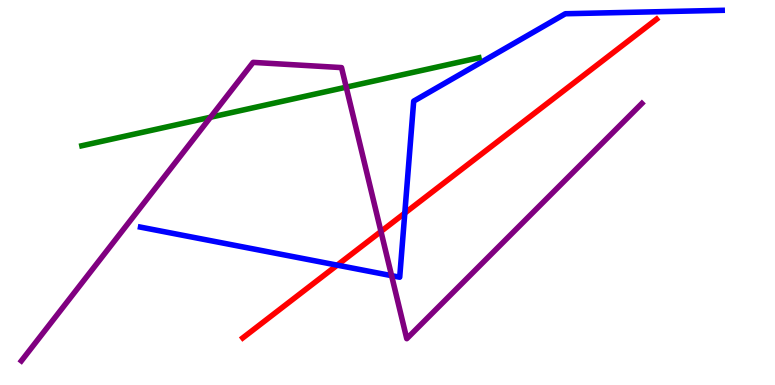[{'lines': ['blue', 'red'], 'intersections': [{'x': 4.35, 'y': 3.11}, {'x': 5.22, 'y': 4.46}]}, {'lines': ['green', 'red'], 'intersections': []}, {'lines': ['purple', 'red'], 'intersections': [{'x': 4.92, 'y': 3.99}]}, {'lines': ['blue', 'green'], 'intersections': []}, {'lines': ['blue', 'purple'], 'intersections': [{'x': 5.05, 'y': 2.84}]}, {'lines': ['green', 'purple'], 'intersections': [{'x': 2.72, 'y': 6.95}, {'x': 4.47, 'y': 7.74}]}]